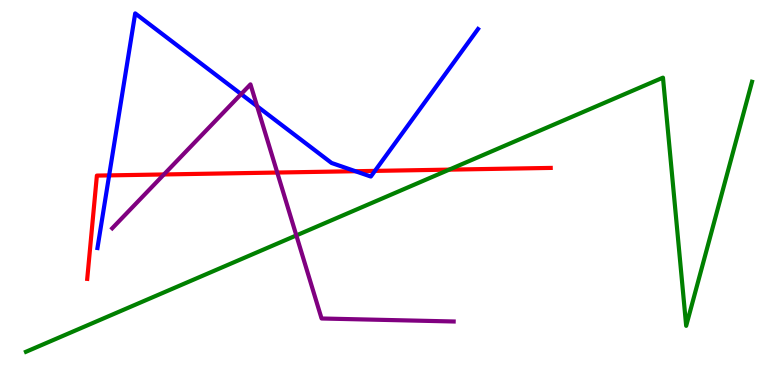[{'lines': ['blue', 'red'], 'intersections': [{'x': 1.41, 'y': 5.44}, {'x': 4.59, 'y': 5.55}, {'x': 4.84, 'y': 5.56}]}, {'lines': ['green', 'red'], 'intersections': [{'x': 5.8, 'y': 5.59}]}, {'lines': ['purple', 'red'], 'intersections': [{'x': 2.12, 'y': 5.47}, {'x': 3.58, 'y': 5.52}]}, {'lines': ['blue', 'green'], 'intersections': []}, {'lines': ['blue', 'purple'], 'intersections': [{'x': 3.11, 'y': 7.56}, {'x': 3.32, 'y': 7.24}]}, {'lines': ['green', 'purple'], 'intersections': [{'x': 3.82, 'y': 3.89}]}]